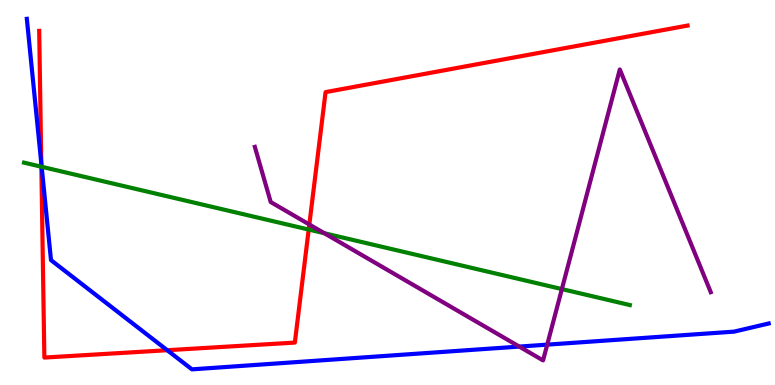[{'lines': ['blue', 'red'], 'intersections': [{'x': 0.533, 'y': 5.76}, {'x': 2.16, 'y': 0.904}]}, {'lines': ['green', 'red'], 'intersections': [{'x': 0.534, 'y': 5.67}, {'x': 3.98, 'y': 4.04}]}, {'lines': ['purple', 'red'], 'intersections': [{'x': 3.99, 'y': 4.17}]}, {'lines': ['blue', 'green'], 'intersections': [{'x': 0.537, 'y': 5.67}]}, {'lines': ['blue', 'purple'], 'intersections': [{'x': 6.7, 'y': 0.998}, {'x': 7.06, 'y': 1.05}]}, {'lines': ['green', 'purple'], 'intersections': [{'x': 4.19, 'y': 3.94}, {'x': 7.25, 'y': 2.49}]}]